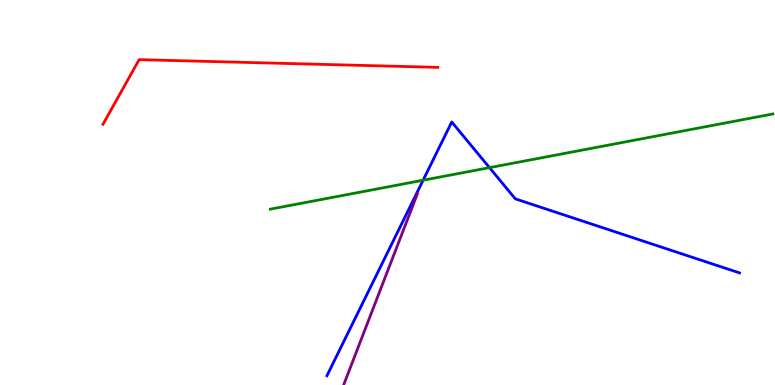[{'lines': ['blue', 'red'], 'intersections': []}, {'lines': ['green', 'red'], 'intersections': []}, {'lines': ['purple', 'red'], 'intersections': []}, {'lines': ['blue', 'green'], 'intersections': [{'x': 5.46, 'y': 5.32}, {'x': 6.32, 'y': 5.65}]}, {'lines': ['blue', 'purple'], 'intersections': []}, {'lines': ['green', 'purple'], 'intersections': []}]